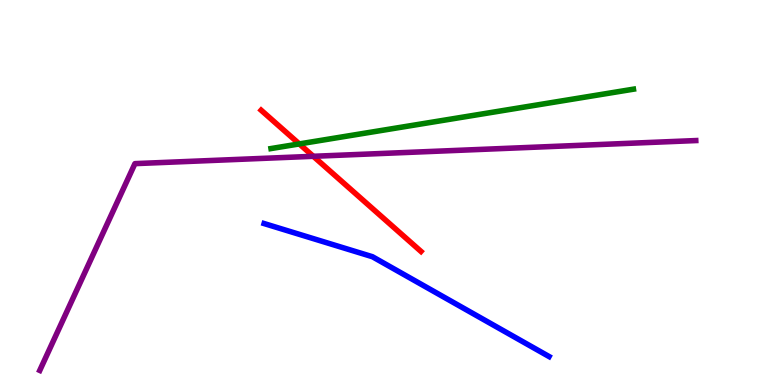[{'lines': ['blue', 'red'], 'intersections': []}, {'lines': ['green', 'red'], 'intersections': [{'x': 3.86, 'y': 6.26}]}, {'lines': ['purple', 'red'], 'intersections': [{'x': 4.04, 'y': 5.94}]}, {'lines': ['blue', 'green'], 'intersections': []}, {'lines': ['blue', 'purple'], 'intersections': []}, {'lines': ['green', 'purple'], 'intersections': []}]